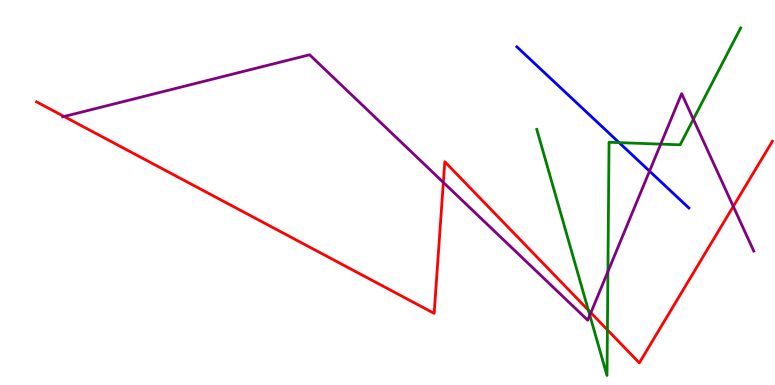[{'lines': ['blue', 'red'], 'intersections': []}, {'lines': ['green', 'red'], 'intersections': [{'x': 7.59, 'y': 1.94}, {'x': 7.84, 'y': 1.43}]}, {'lines': ['purple', 'red'], 'intersections': [{'x': 0.827, 'y': 6.97}, {'x': 5.72, 'y': 5.26}, {'x': 7.62, 'y': 1.88}, {'x': 9.46, 'y': 4.64}]}, {'lines': ['blue', 'green'], 'intersections': [{'x': 7.99, 'y': 6.3}]}, {'lines': ['blue', 'purple'], 'intersections': [{'x': 8.38, 'y': 5.56}]}, {'lines': ['green', 'purple'], 'intersections': [{'x': 7.61, 'y': 1.81}, {'x': 7.84, 'y': 2.95}, {'x': 8.53, 'y': 6.26}, {'x': 8.95, 'y': 6.9}]}]